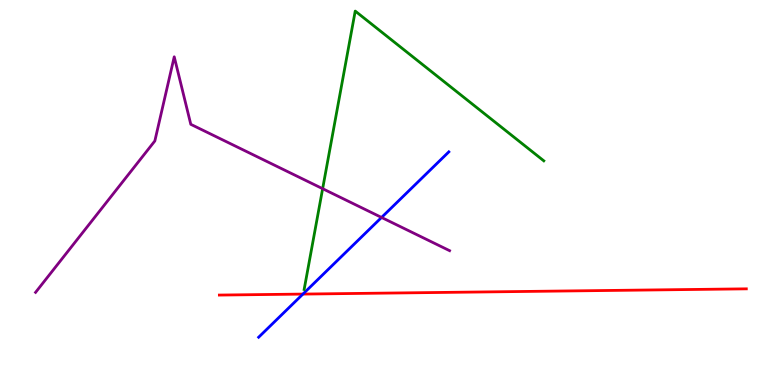[{'lines': ['blue', 'red'], 'intersections': [{'x': 3.91, 'y': 2.36}]}, {'lines': ['green', 'red'], 'intersections': []}, {'lines': ['purple', 'red'], 'intersections': []}, {'lines': ['blue', 'green'], 'intersections': []}, {'lines': ['blue', 'purple'], 'intersections': [{'x': 4.92, 'y': 4.35}]}, {'lines': ['green', 'purple'], 'intersections': [{'x': 4.16, 'y': 5.1}]}]